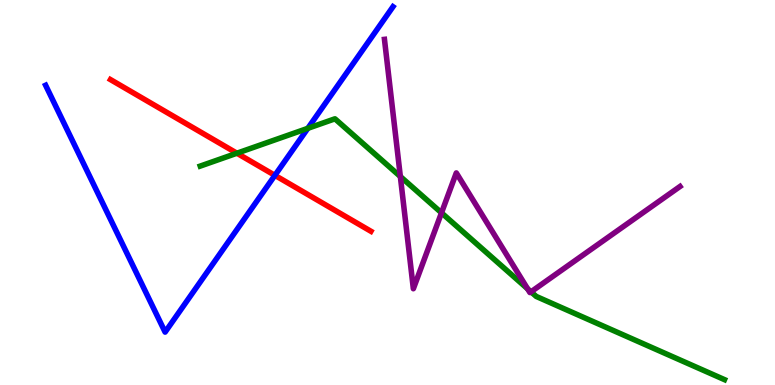[{'lines': ['blue', 'red'], 'intersections': [{'x': 3.55, 'y': 5.45}]}, {'lines': ['green', 'red'], 'intersections': [{'x': 3.06, 'y': 6.02}]}, {'lines': ['purple', 'red'], 'intersections': []}, {'lines': ['blue', 'green'], 'intersections': [{'x': 3.97, 'y': 6.67}]}, {'lines': ['blue', 'purple'], 'intersections': []}, {'lines': ['green', 'purple'], 'intersections': [{'x': 5.17, 'y': 5.42}, {'x': 5.7, 'y': 4.47}, {'x': 6.81, 'y': 2.5}, {'x': 6.85, 'y': 2.42}]}]